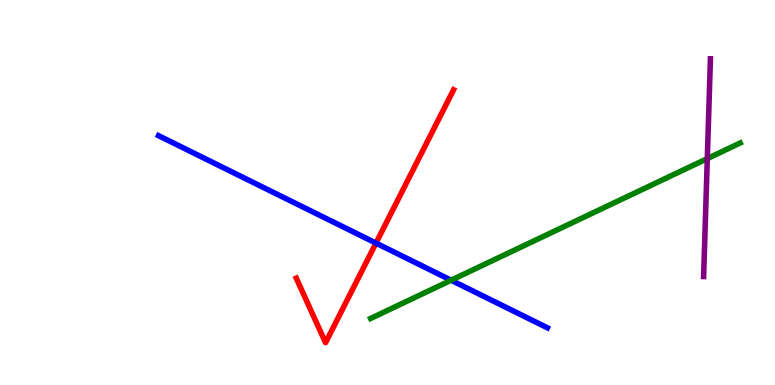[{'lines': ['blue', 'red'], 'intersections': [{'x': 4.85, 'y': 3.69}]}, {'lines': ['green', 'red'], 'intersections': []}, {'lines': ['purple', 'red'], 'intersections': []}, {'lines': ['blue', 'green'], 'intersections': [{'x': 5.82, 'y': 2.72}]}, {'lines': ['blue', 'purple'], 'intersections': []}, {'lines': ['green', 'purple'], 'intersections': [{'x': 9.13, 'y': 5.88}]}]